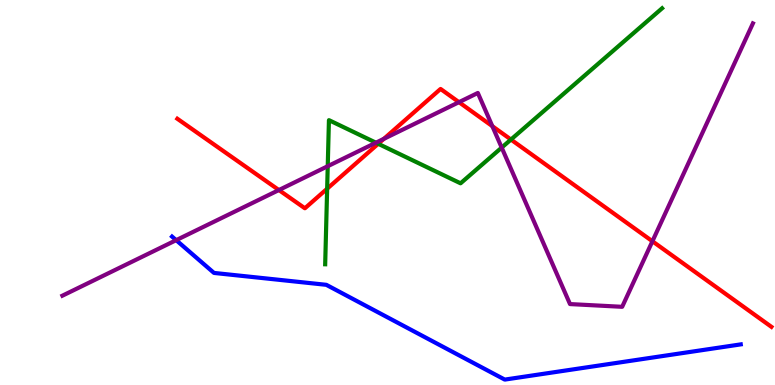[{'lines': ['blue', 'red'], 'intersections': []}, {'lines': ['green', 'red'], 'intersections': [{'x': 4.22, 'y': 5.1}, {'x': 4.88, 'y': 6.27}, {'x': 6.59, 'y': 6.38}]}, {'lines': ['purple', 'red'], 'intersections': [{'x': 3.6, 'y': 5.06}, {'x': 4.95, 'y': 6.39}, {'x': 5.92, 'y': 7.35}, {'x': 6.35, 'y': 6.72}, {'x': 8.42, 'y': 3.73}]}, {'lines': ['blue', 'green'], 'intersections': []}, {'lines': ['blue', 'purple'], 'intersections': [{'x': 2.27, 'y': 3.76}]}, {'lines': ['green', 'purple'], 'intersections': [{'x': 4.23, 'y': 5.68}, {'x': 4.85, 'y': 6.29}, {'x': 6.47, 'y': 6.17}]}]